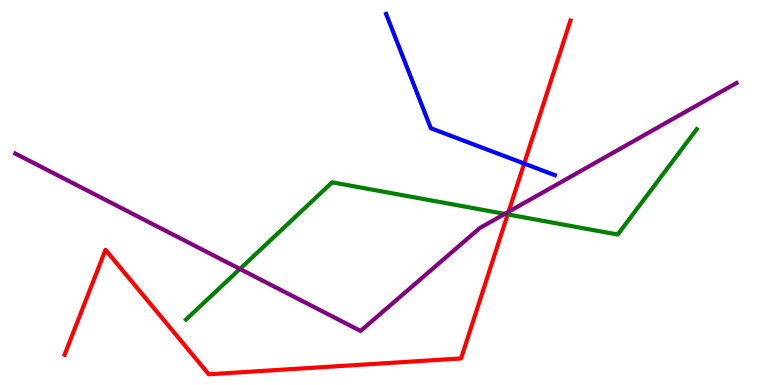[{'lines': ['blue', 'red'], 'intersections': [{'x': 6.76, 'y': 5.75}]}, {'lines': ['green', 'red'], 'intersections': [{'x': 6.55, 'y': 4.43}]}, {'lines': ['purple', 'red'], 'intersections': [{'x': 6.56, 'y': 4.5}]}, {'lines': ['blue', 'green'], 'intersections': []}, {'lines': ['blue', 'purple'], 'intersections': []}, {'lines': ['green', 'purple'], 'intersections': [{'x': 3.1, 'y': 3.01}, {'x': 6.51, 'y': 4.44}]}]